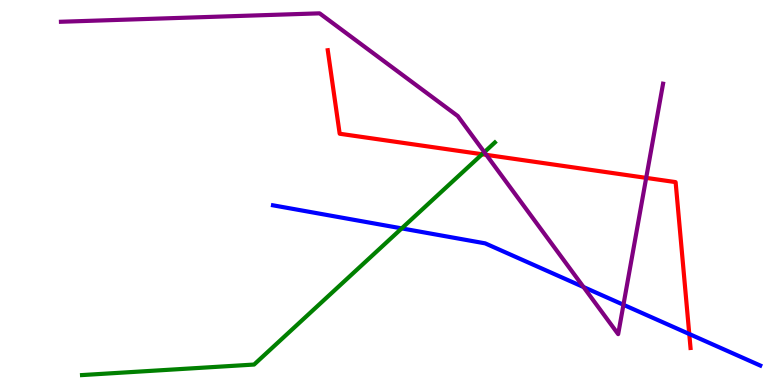[{'lines': ['blue', 'red'], 'intersections': [{'x': 8.89, 'y': 1.32}]}, {'lines': ['green', 'red'], 'intersections': [{'x': 6.22, 'y': 5.99}]}, {'lines': ['purple', 'red'], 'intersections': [{'x': 6.28, 'y': 5.98}, {'x': 8.34, 'y': 5.38}]}, {'lines': ['blue', 'green'], 'intersections': [{'x': 5.18, 'y': 4.07}]}, {'lines': ['blue', 'purple'], 'intersections': [{'x': 7.53, 'y': 2.54}, {'x': 8.04, 'y': 2.08}]}, {'lines': ['green', 'purple'], 'intersections': [{'x': 6.25, 'y': 6.05}]}]